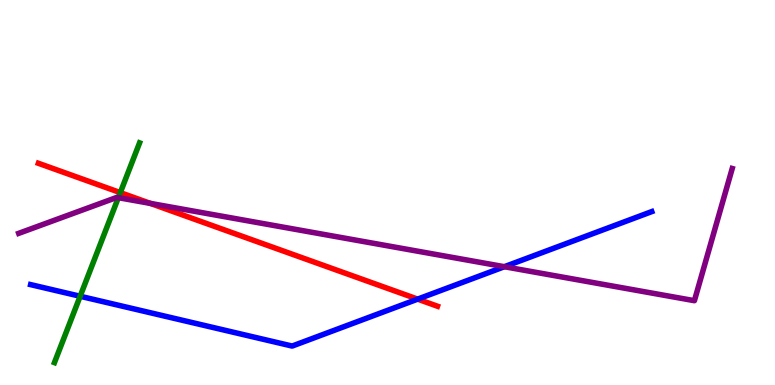[{'lines': ['blue', 'red'], 'intersections': [{'x': 5.39, 'y': 2.23}]}, {'lines': ['green', 'red'], 'intersections': [{'x': 1.55, 'y': 5.0}]}, {'lines': ['purple', 'red'], 'intersections': [{'x': 1.94, 'y': 4.72}]}, {'lines': ['blue', 'green'], 'intersections': [{'x': 1.03, 'y': 2.31}]}, {'lines': ['blue', 'purple'], 'intersections': [{'x': 6.51, 'y': 3.07}]}, {'lines': ['green', 'purple'], 'intersections': [{'x': 1.53, 'y': 4.87}]}]